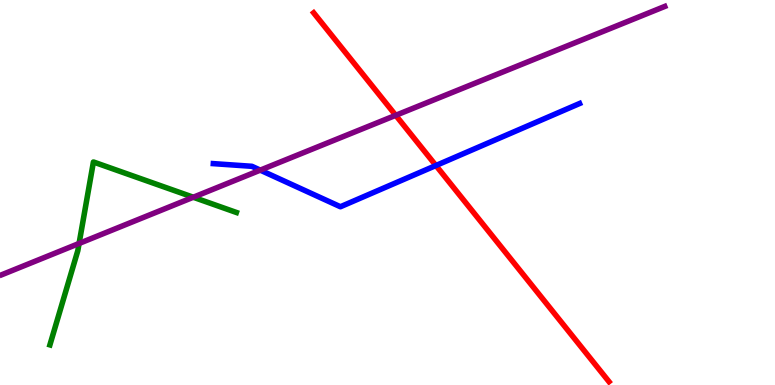[{'lines': ['blue', 'red'], 'intersections': [{'x': 5.62, 'y': 5.7}]}, {'lines': ['green', 'red'], 'intersections': []}, {'lines': ['purple', 'red'], 'intersections': [{'x': 5.11, 'y': 7.0}]}, {'lines': ['blue', 'green'], 'intersections': []}, {'lines': ['blue', 'purple'], 'intersections': [{'x': 3.36, 'y': 5.58}]}, {'lines': ['green', 'purple'], 'intersections': [{'x': 1.02, 'y': 3.68}, {'x': 2.49, 'y': 4.88}]}]